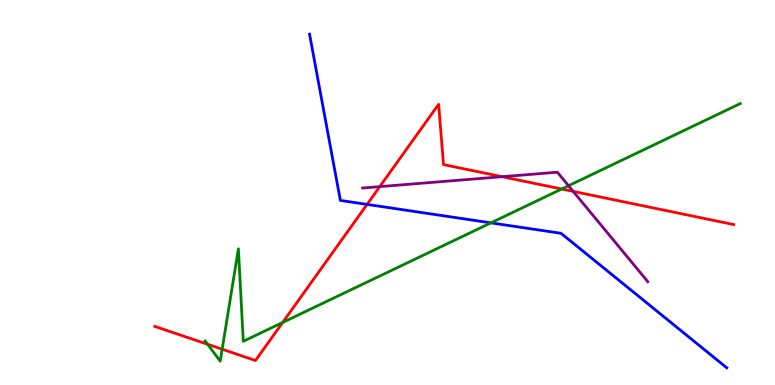[{'lines': ['blue', 'red'], 'intersections': [{'x': 4.74, 'y': 4.69}]}, {'lines': ['green', 'red'], 'intersections': [{'x': 2.68, 'y': 1.06}, {'x': 2.87, 'y': 0.93}, {'x': 3.65, 'y': 1.62}, {'x': 7.25, 'y': 5.09}]}, {'lines': ['purple', 'red'], 'intersections': [{'x': 4.9, 'y': 5.15}, {'x': 6.48, 'y': 5.41}, {'x': 7.4, 'y': 5.03}]}, {'lines': ['blue', 'green'], 'intersections': [{'x': 6.33, 'y': 4.21}]}, {'lines': ['blue', 'purple'], 'intersections': []}, {'lines': ['green', 'purple'], 'intersections': [{'x': 7.34, 'y': 5.18}]}]